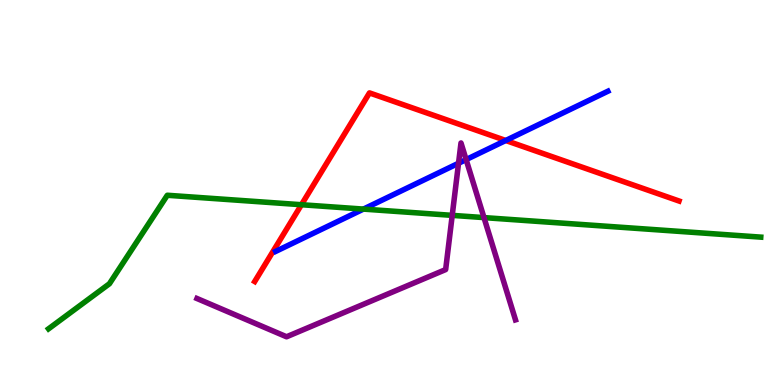[{'lines': ['blue', 'red'], 'intersections': [{'x': 6.53, 'y': 6.35}]}, {'lines': ['green', 'red'], 'intersections': [{'x': 3.89, 'y': 4.68}]}, {'lines': ['purple', 'red'], 'intersections': []}, {'lines': ['blue', 'green'], 'intersections': [{'x': 4.69, 'y': 4.57}]}, {'lines': ['blue', 'purple'], 'intersections': [{'x': 5.92, 'y': 5.76}, {'x': 6.01, 'y': 5.85}]}, {'lines': ['green', 'purple'], 'intersections': [{'x': 5.84, 'y': 4.41}, {'x': 6.25, 'y': 4.35}]}]